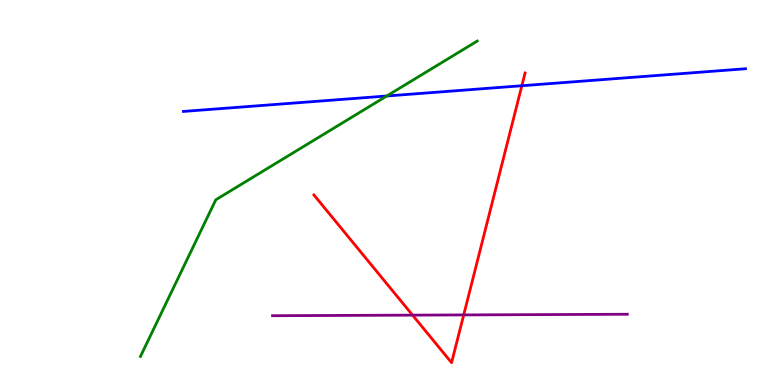[{'lines': ['blue', 'red'], 'intersections': [{'x': 6.73, 'y': 7.77}]}, {'lines': ['green', 'red'], 'intersections': []}, {'lines': ['purple', 'red'], 'intersections': [{'x': 5.32, 'y': 1.81}, {'x': 5.98, 'y': 1.82}]}, {'lines': ['blue', 'green'], 'intersections': [{'x': 4.99, 'y': 7.51}]}, {'lines': ['blue', 'purple'], 'intersections': []}, {'lines': ['green', 'purple'], 'intersections': []}]